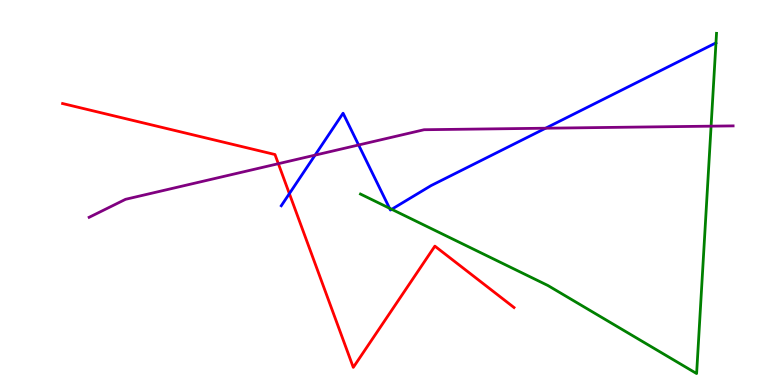[{'lines': ['blue', 'red'], 'intersections': [{'x': 3.73, 'y': 4.97}]}, {'lines': ['green', 'red'], 'intersections': []}, {'lines': ['purple', 'red'], 'intersections': [{'x': 3.59, 'y': 5.75}]}, {'lines': ['blue', 'green'], 'intersections': [{'x': 5.03, 'y': 4.59}, {'x': 5.05, 'y': 4.56}]}, {'lines': ['blue', 'purple'], 'intersections': [{'x': 4.07, 'y': 5.97}, {'x': 4.63, 'y': 6.23}, {'x': 7.04, 'y': 6.67}]}, {'lines': ['green', 'purple'], 'intersections': [{'x': 9.18, 'y': 6.72}]}]